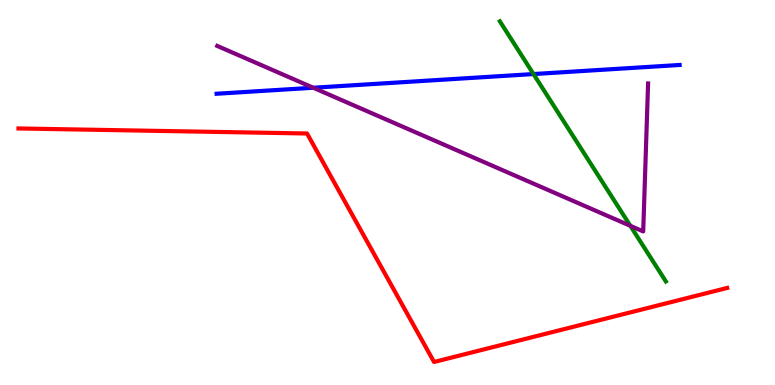[{'lines': ['blue', 'red'], 'intersections': []}, {'lines': ['green', 'red'], 'intersections': []}, {'lines': ['purple', 'red'], 'intersections': []}, {'lines': ['blue', 'green'], 'intersections': [{'x': 6.88, 'y': 8.08}]}, {'lines': ['blue', 'purple'], 'intersections': [{'x': 4.04, 'y': 7.72}]}, {'lines': ['green', 'purple'], 'intersections': [{'x': 8.13, 'y': 4.13}]}]